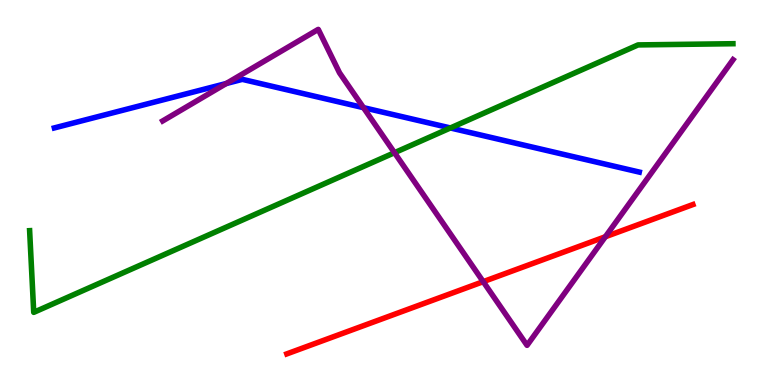[{'lines': ['blue', 'red'], 'intersections': []}, {'lines': ['green', 'red'], 'intersections': []}, {'lines': ['purple', 'red'], 'intersections': [{'x': 6.24, 'y': 2.68}, {'x': 7.81, 'y': 3.85}]}, {'lines': ['blue', 'green'], 'intersections': [{'x': 5.81, 'y': 6.68}]}, {'lines': ['blue', 'purple'], 'intersections': [{'x': 2.92, 'y': 7.83}, {'x': 4.69, 'y': 7.2}]}, {'lines': ['green', 'purple'], 'intersections': [{'x': 5.09, 'y': 6.03}]}]